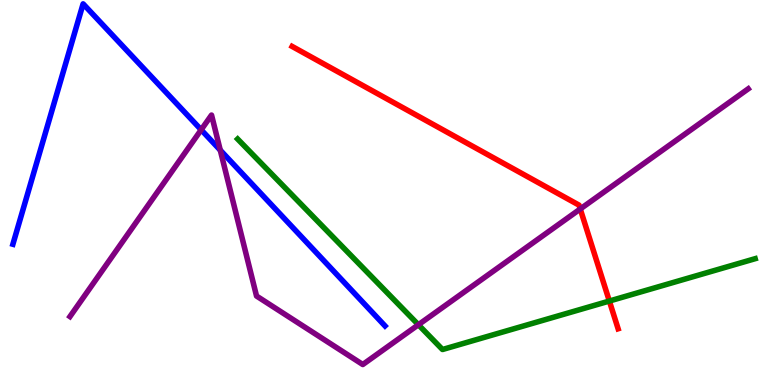[{'lines': ['blue', 'red'], 'intersections': []}, {'lines': ['green', 'red'], 'intersections': [{'x': 7.86, 'y': 2.18}]}, {'lines': ['purple', 'red'], 'intersections': [{'x': 7.49, 'y': 4.57}]}, {'lines': ['blue', 'green'], 'intersections': []}, {'lines': ['blue', 'purple'], 'intersections': [{'x': 2.6, 'y': 6.63}, {'x': 2.84, 'y': 6.1}]}, {'lines': ['green', 'purple'], 'intersections': [{'x': 5.4, 'y': 1.57}]}]